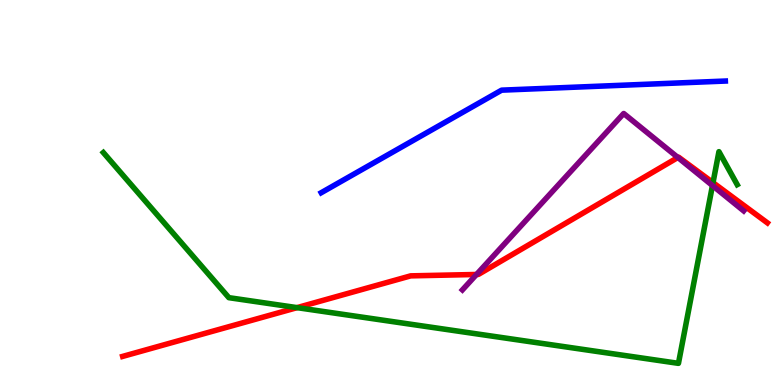[{'lines': ['blue', 'red'], 'intersections': []}, {'lines': ['green', 'red'], 'intersections': [{'x': 3.83, 'y': 2.01}, {'x': 9.2, 'y': 5.26}]}, {'lines': ['purple', 'red'], 'intersections': [{'x': 6.15, 'y': 2.87}, {'x': 8.75, 'y': 5.91}]}, {'lines': ['blue', 'green'], 'intersections': []}, {'lines': ['blue', 'purple'], 'intersections': []}, {'lines': ['green', 'purple'], 'intersections': [{'x': 9.19, 'y': 5.18}]}]